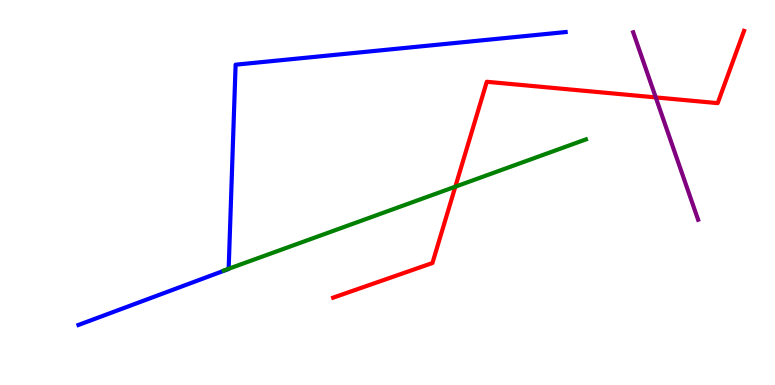[{'lines': ['blue', 'red'], 'intersections': []}, {'lines': ['green', 'red'], 'intersections': [{'x': 5.88, 'y': 5.15}]}, {'lines': ['purple', 'red'], 'intersections': [{'x': 8.46, 'y': 7.47}]}, {'lines': ['blue', 'green'], 'intersections': [{'x': 2.95, 'y': 3.02}]}, {'lines': ['blue', 'purple'], 'intersections': []}, {'lines': ['green', 'purple'], 'intersections': []}]